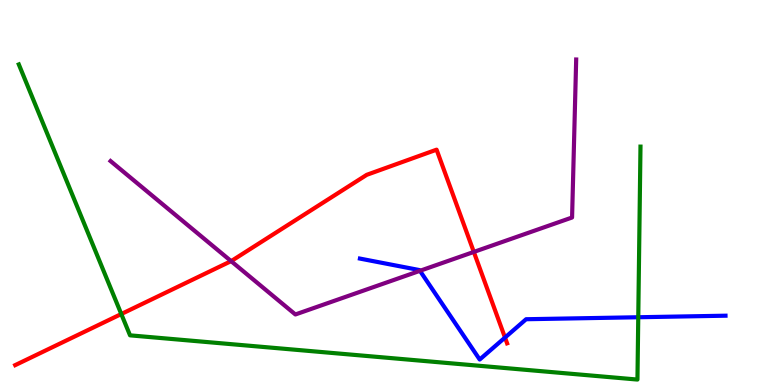[{'lines': ['blue', 'red'], 'intersections': [{'x': 6.52, 'y': 1.23}]}, {'lines': ['green', 'red'], 'intersections': [{'x': 1.57, 'y': 1.84}]}, {'lines': ['purple', 'red'], 'intersections': [{'x': 2.98, 'y': 3.22}, {'x': 6.11, 'y': 3.46}]}, {'lines': ['blue', 'green'], 'intersections': [{'x': 8.24, 'y': 1.76}]}, {'lines': ['blue', 'purple'], 'intersections': [{'x': 5.42, 'y': 2.97}]}, {'lines': ['green', 'purple'], 'intersections': []}]